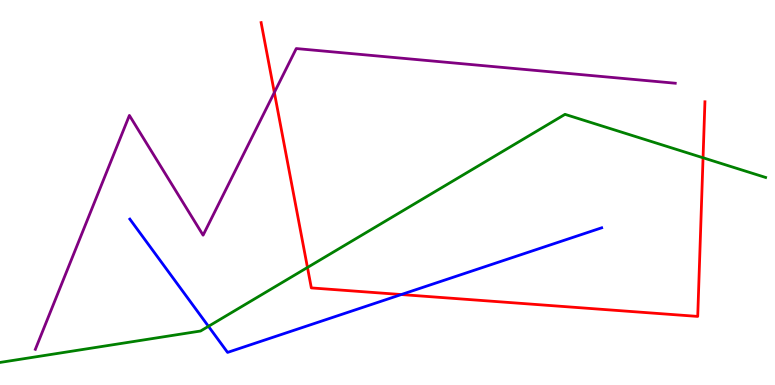[{'lines': ['blue', 'red'], 'intersections': [{'x': 5.18, 'y': 2.35}]}, {'lines': ['green', 'red'], 'intersections': [{'x': 3.97, 'y': 3.05}, {'x': 9.07, 'y': 5.9}]}, {'lines': ['purple', 'red'], 'intersections': [{'x': 3.54, 'y': 7.6}]}, {'lines': ['blue', 'green'], 'intersections': [{'x': 2.69, 'y': 1.52}]}, {'lines': ['blue', 'purple'], 'intersections': []}, {'lines': ['green', 'purple'], 'intersections': []}]